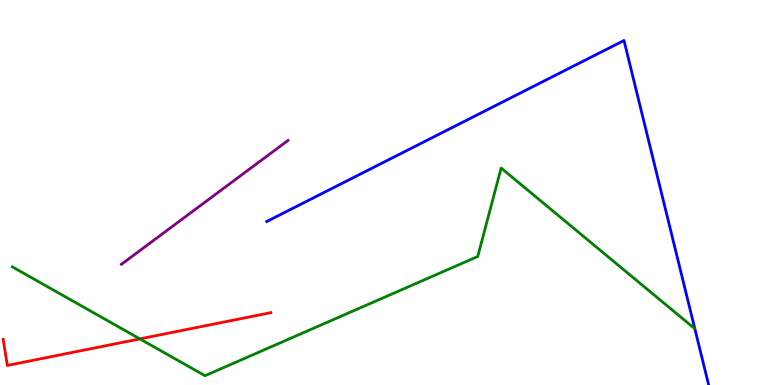[{'lines': ['blue', 'red'], 'intersections': []}, {'lines': ['green', 'red'], 'intersections': [{'x': 1.8, 'y': 1.2}]}, {'lines': ['purple', 'red'], 'intersections': []}, {'lines': ['blue', 'green'], 'intersections': []}, {'lines': ['blue', 'purple'], 'intersections': []}, {'lines': ['green', 'purple'], 'intersections': []}]